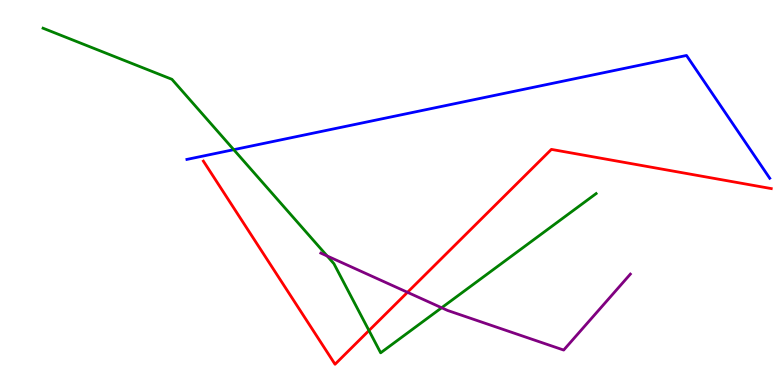[{'lines': ['blue', 'red'], 'intersections': []}, {'lines': ['green', 'red'], 'intersections': [{'x': 4.76, 'y': 1.41}]}, {'lines': ['purple', 'red'], 'intersections': [{'x': 5.26, 'y': 2.41}]}, {'lines': ['blue', 'green'], 'intersections': [{'x': 3.02, 'y': 6.11}]}, {'lines': ['blue', 'purple'], 'intersections': []}, {'lines': ['green', 'purple'], 'intersections': [{'x': 4.22, 'y': 3.35}, {'x': 5.7, 'y': 2.01}]}]